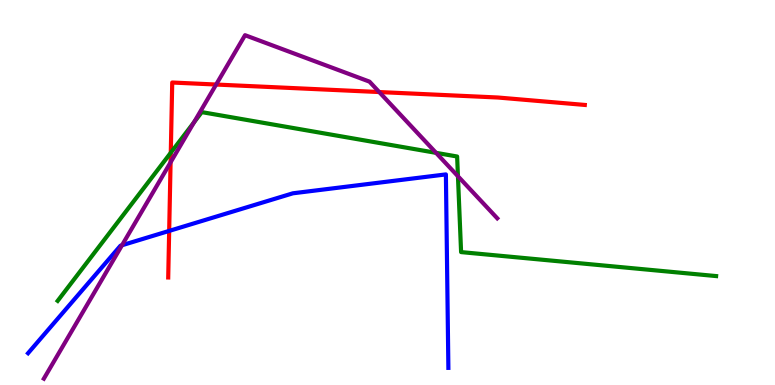[{'lines': ['blue', 'red'], 'intersections': [{'x': 2.18, 'y': 4.0}]}, {'lines': ['green', 'red'], 'intersections': [{'x': 2.2, 'y': 6.03}]}, {'lines': ['purple', 'red'], 'intersections': [{'x': 2.2, 'y': 5.78}, {'x': 2.79, 'y': 7.8}, {'x': 4.89, 'y': 7.61}]}, {'lines': ['blue', 'green'], 'intersections': []}, {'lines': ['blue', 'purple'], 'intersections': [{'x': 1.57, 'y': 3.63}]}, {'lines': ['green', 'purple'], 'intersections': [{'x': 2.5, 'y': 6.82}, {'x': 5.63, 'y': 6.03}, {'x': 5.91, 'y': 5.42}]}]